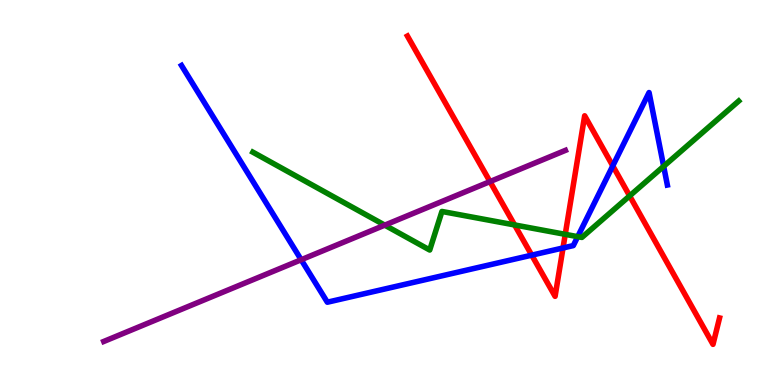[{'lines': ['blue', 'red'], 'intersections': [{'x': 6.86, 'y': 3.37}, {'x': 7.26, 'y': 3.56}, {'x': 7.91, 'y': 5.69}]}, {'lines': ['green', 'red'], 'intersections': [{'x': 6.64, 'y': 4.16}, {'x': 7.29, 'y': 3.91}, {'x': 8.12, 'y': 4.91}]}, {'lines': ['purple', 'red'], 'intersections': [{'x': 6.32, 'y': 5.28}]}, {'lines': ['blue', 'green'], 'intersections': [{'x': 7.45, 'y': 3.85}, {'x': 8.56, 'y': 5.68}]}, {'lines': ['blue', 'purple'], 'intersections': [{'x': 3.89, 'y': 3.25}]}, {'lines': ['green', 'purple'], 'intersections': [{'x': 4.96, 'y': 4.15}]}]